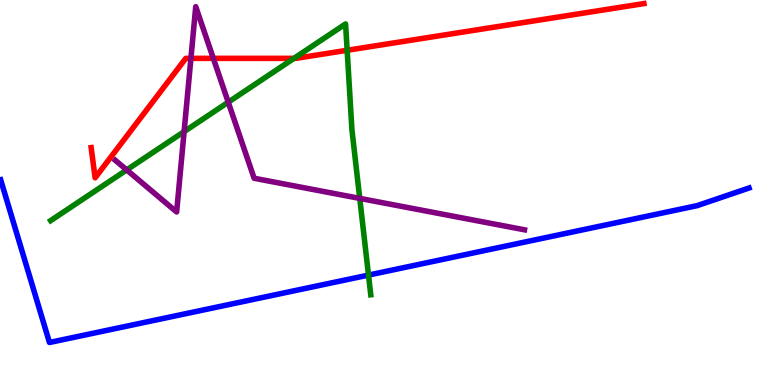[{'lines': ['blue', 'red'], 'intersections': []}, {'lines': ['green', 'red'], 'intersections': [{'x': 3.79, 'y': 8.48}, {'x': 4.48, 'y': 8.69}]}, {'lines': ['purple', 'red'], 'intersections': [{'x': 2.46, 'y': 8.48}, {'x': 2.75, 'y': 8.48}]}, {'lines': ['blue', 'green'], 'intersections': [{'x': 4.75, 'y': 2.86}]}, {'lines': ['blue', 'purple'], 'intersections': []}, {'lines': ['green', 'purple'], 'intersections': [{'x': 1.63, 'y': 5.59}, {'x': 2.38, 'y': 6.58}, {'x': 2.95, 'y': 7.35}, {'x': 4.64, 'y': 4.85}]}]